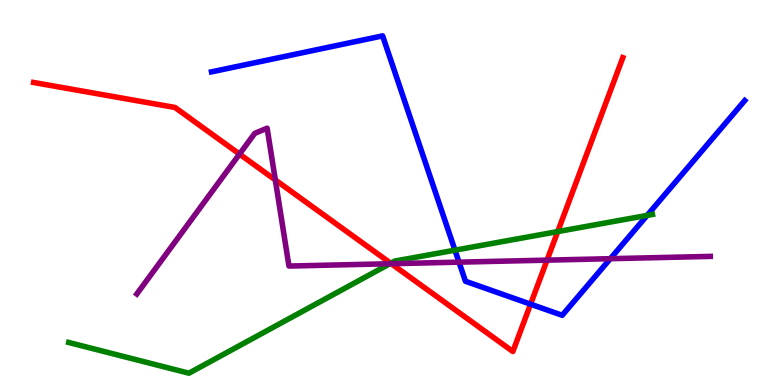[{'lines': ['blue', 'red'], 'intersections': [{'x': 6.85, 'y': 2.1}]}, {'lines': ['green', 'red'], 'intersections': [{'x': 5.04, 'y': 3.16}, {'x': 7.2, 'y': 3.98}]}, {'lines': ['purple', 'red'], 'intersections': [{'x': 3.09, 'y': 6.0}, {'x': 3.55, 'y': 5.33}, {'x': 5.05, 'y': 3.15}, {'x': 7.06, 'y': 3.24}]}, {'lines': ['blue', 'green'], 'intersections': [{'x': 5.87, 'y': 3.5}, {'x': 8.35, 'y': 4.41}]}, {'lines': ['blue', 'purple'], 'intersections': [{'x': 5.92, 'y': 3.19}, {'x': 7.88, 'y': 3.28}]}, {'lines': ['green', 'purple'], 'intersections': [{'x': 5.03, 'y': 3.15}]}]